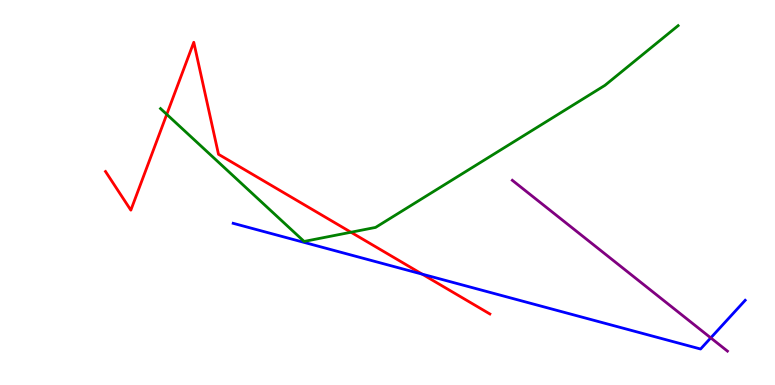[{'lines': ['blue', 'red'], 'intersections': [{'x': 5.45, 'y': 2.88}]}, {'lines': ['green', 'red'], 'intersections': [{'x': 2.15, 'y': 7.03}, {'x': 4.53, 'y': 3.97}]}, {'lines': ['purple', 'red'], 'intersections': []}, {'lines': ['blue', 'green'], 'intersections': []}, {'lines': ['blue', 'purple'], 'intersections': [{'x': 9.17, 'y': 1.22}]}, {'lines': ['green', 'purple'], 'intersections': []}]